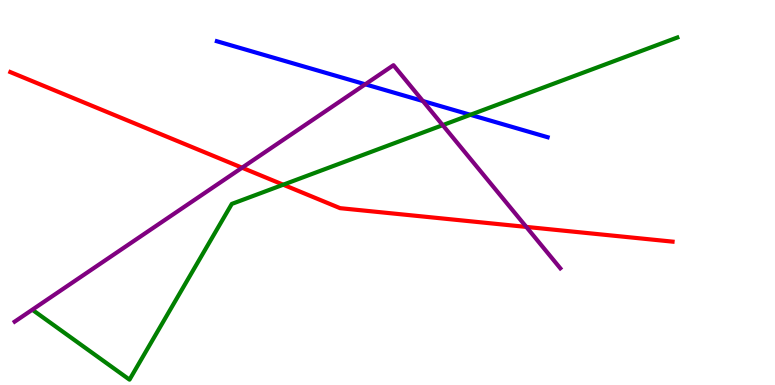[{'lines': ['blue', 'red'], 'intersections': []}, {'lines': ['green', 'red'], 'intersections': [{'x': 3.65, 'y': 5.2}]}, {'lines': ['purple', 'red'], 'intersections': [{'x': 3.12, 'y': 5.64}, {'x': 6.79, 'y': 4.11}]}, {'lines': ['blue', 'green'], 'intersections': [{'x': 6.07, 'y': 7.02}]}, {'lines': ['blue', 'purple'], 'intersections': [{'x': 4.71, 'y': 7.81}, {'x': 5.46, 'y': 7.38}]}, {'lines': ['green', 'purple'], 'intersections': [{'x': 5.71, 'y': 6.75}]}]